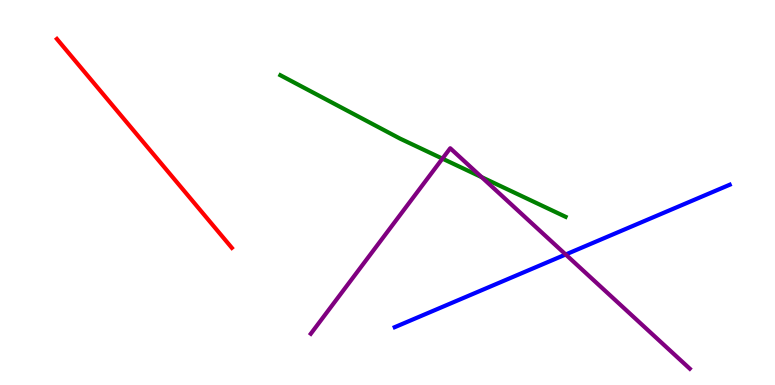[{'lines': ['blue', 'red'], 'intersections': []}, {'lines': ['green', 'red'], 'intersections': []}, {'lines': ['purple', 'red'], 'intersections': []}, {'lines': ['blue', 'green'], 'intersections': []}, {'lines': ['blue', 'purple'], 'intersections': [{'x': 7.3, 'y': 3.39}]}, {'lines': ['green', 'purple'], 'intersections': [{'x': 5.71, 'y': 5.88}, {'x': 6.21, 'y': 5.4}]}]